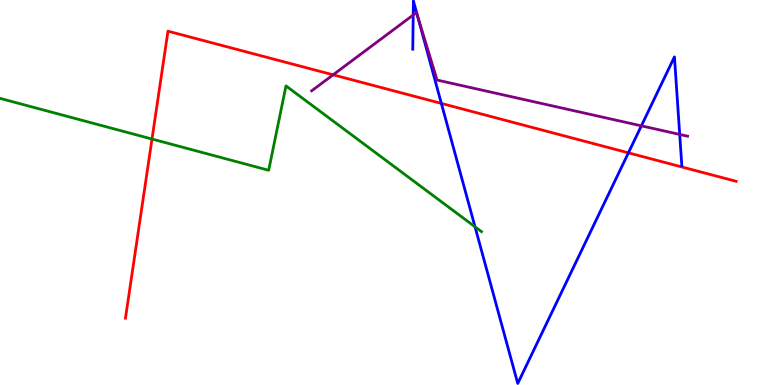[{'lines': ['blue', 'red'], 'intersections': [{'x': 5.7, 'y': 7.31}, {'x': 8.11, 'y': 6.03}]}, {'lines': ['green', 'red'], 'intersections': [{'x': 1.96, 'y': 6.39}]}, {'lines': ['purple', 'red'], 'intersections': [{'x': 4.3, 'y': 8.06}]}, {'lines': ['blue', 'green'], 'intersections': [{'x': 6.13, 'y': 4.11}]}, {'lines': ['blue', 'purple'], 'intersections': [{'x': 5.33, 'y': 9.61}, {'x': 5.38, 'y': 9.6}, {'x': 8.28, 'y': 6.73}, {'x': 8.77, 'y': 6.51}]}, {'lines': ['green', 'purple'], 'intersections': []}]